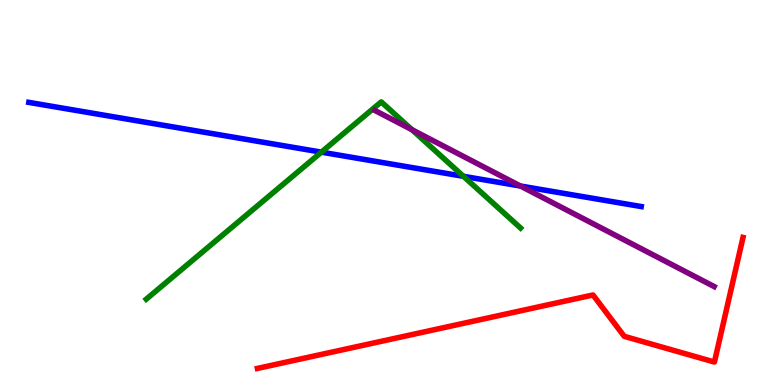[{'lines': ['blue', 'red'], 'intersections': []}, {'lines': ['green', 'red'], 'intersections': []}, {'lines': ['purple', 'red'], 'intersections': []}, {'lines': ['blue', 'green'], 'intersections': [{'x': 4.15, 'y': 6.05}, {'x': 5.98, 'y': 5.42}]}, {'lines': ['blue', 'purple'], 'intersections': [{'x': 6.72, 'y': 5.17}]}, {'lines': ['green', 'purple'], 'intersections': [{'x': 5.32, 'y': 6.63}]}]